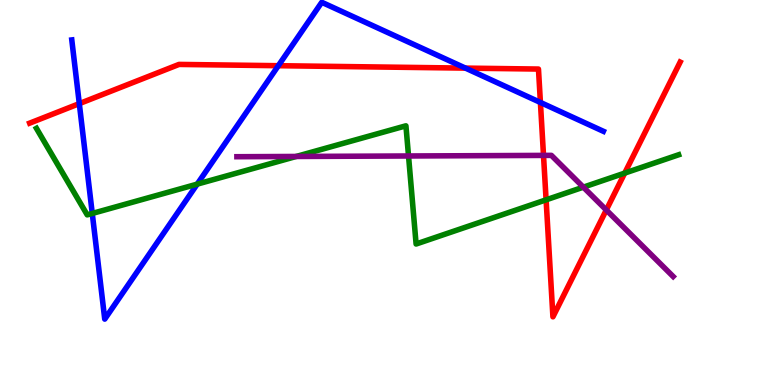[{'lines': ['blue', 'red'], 'intersections': [{'x': 1.02, 'y': 7.31}, {'x': 3.59, 'y': 8.29}, {'x': 6.01, 'y': 8.23}, {'x': 6.97, 'y': 7.34}]}, {'lines': ['green', 'red'], 'intersections': [{'x': 7.05, 'y': 4.81}, {'x': 8.06, 'y': 5.5}]}, {'lines': ['purple', 'red'], 'intersections': [{'x': 7.01, 'y': 5.96}, {'x': 7.82, 'y': 4.55}]}, {'lines': ['blue', 'green'], 'intersections': [{'x': 1.19, 'y': 4.46}, {'x': 2.54, 'y': 5.22}]}, {'lines': ['blue', 'purple'], 'intersections': []}, {'lines': ['green', 'purple'], 'intersections': [{'x': 3.82, 'y': 5.94}, {'x': 5.27, 'y': 5.95}, {'x': 7.53, 'y': 5.14}]}]